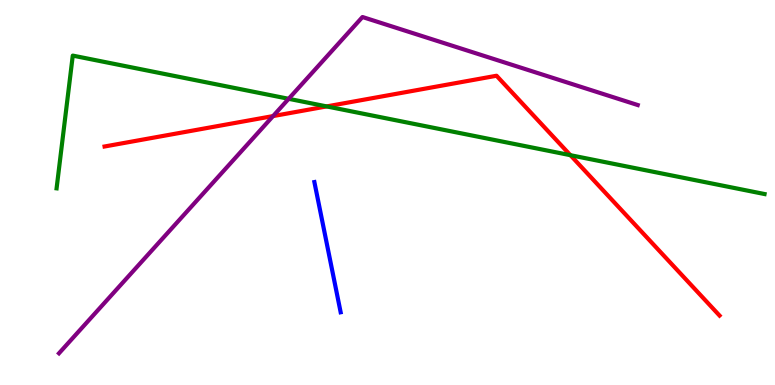[{'lines': ['blue', 'red'], 'intersections': []}, {'lines': ['green', 'red'], 'intersections': [{'x': 4.21, 'y': 7.24}, {'x': 7.36, 'y': 5.97}]}, {'lines': ['purple', 'red'], 'intersections': [{'x': 3.52, 'y': 6.98}]}, {'lines': ['blue', 'green'], 'intersections': []}, {'lines': ['blue', 'purple'], 'intersections': []}, {'lines': ['green', 'purple'], 'intersections': [{'x': 3.72, 'y': 7.43}]}]